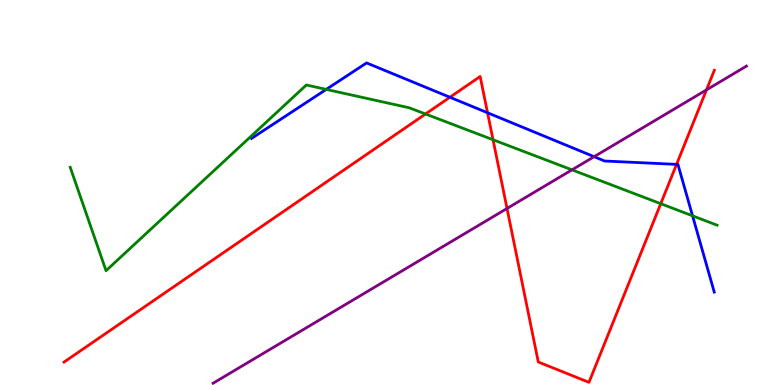[{'lines': ['blue', 'red'], 'intersections': [{'x': 5.81, 'y': 7.47}, {'x': 6.29, 'y': 7.07}, {'x': 8.73, 'y': 5.73}]}, {'lines': ['green', 'red'], 'intersections': [{'x': 5.49, 'y': 7.04}, {'x': 6.36, 'y': 6.37}, {'x': 8.53, 'y': 4.71}]}, {'lines': ['purple', 'red'], 'intersections': [{'x': 6.54, 'y': 4.59}, {'x': 9.12, 'y': 7.67}]}, {'lines': ['blue', 'green'], 'intersections': [{'x': 4.21, 'y': 7.68}, {'x': 8.94, 'y': 4.39}]}, {'lines': ['blue', 'purple'], 'intersections': [{'x': 7.67, 'y': 5.93}]}, {'lines': ['green', 'purple'], 'intersections': [{'x': 7.38, 'y': 5.59}]}]